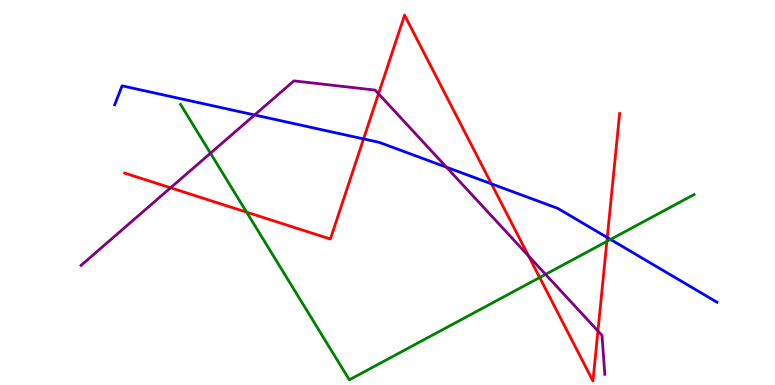[{'lines': ['blue', 'red'], 'intersections': [{'x': 4.69, 'y': 6.39}, {'x': 6.34, 'y': 5.23}, {'x': 7.84, 'y': 3.83}]}, {'lines': ['green', 'red'], 'intersections': [{'x': 3.18, 'y': 4.49}, {'x': 6.96, 'y': 2.79}, {'x': 7.83, 'y': 3.73}]}, {'lines': ['purple', 'red'], 'intersections': [{'x': 2.2, 'y': 5.12}, {'x': 4.88, 'y': 7.57}, {'x': 6.82, 'y': 3.35}, {'x': 7.72, 'y': 1.4}]}, {'lines': ['blue', 'green'], 'intersections': [{'x': 7.88, 'y': 3.78}]}, {'lines': ['blue', 'purple'], 'intersections': [{'x': 3.29, 'y': 7.01}, {'x': 5.76, 'y': 5.66}]}, {'lines': ['green', 'purple'], 'intersections': [{'x': 2.72, 'y': 6.02}, {'x': 7.04, 'y': 2.87}]}]